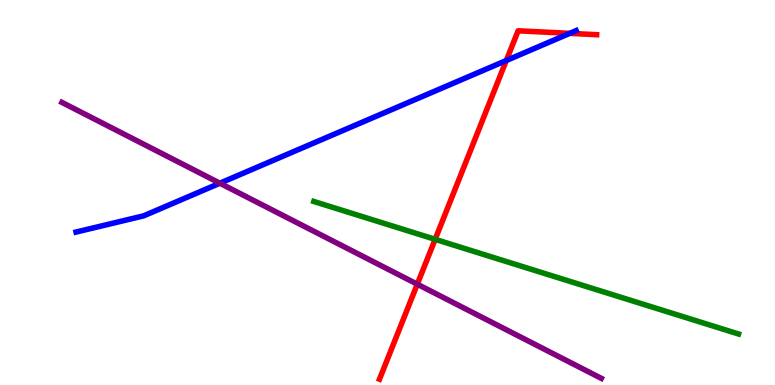[{'lines': ['blue', 'red'], 'intersections': [{'x': 6.53, 'y': 8.43}, {'x': 7.35, 'y': 9.13}]}, {'lines': ['green', 'red'], 'intersections': [{'x': 5.61, 'y': 3.78}]}, {'lines': ['purple', 'red'], 'intersections': [{'x': 5.38, 'y': 2.62}]}, {'lines': ['blue', 'green'], 'intersections': []}, {'lines': ['blue', 'purple'], 'intersections': [{'x': 2.84, 'y': 5.24}]}, {'lines': ['green', 'purple'], 'intersections': []}]